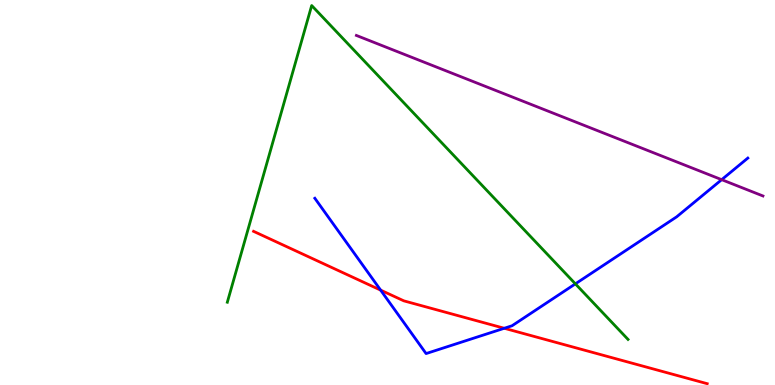[{'lines': ['blue', 'red'], 'intersections': [{'x': 4.91, 'y': 2.46}, {'x': 6.51, 'y': 1.47}]}, {'lines': ['green', 'red'], 'intersections': []}, {'lines': ['purple', 'red'], 'intersections': []}, {'lines': ['blue', 'green'], 'intersections': [{'x': 7.42, 'y': 2.63}]}, {'lines': ['blue', 'purple'], 'intersections': [{'x': 9.31, 'y': 5.33}]}, {'lines': ['green', 'purple'], 'intersections': []}]